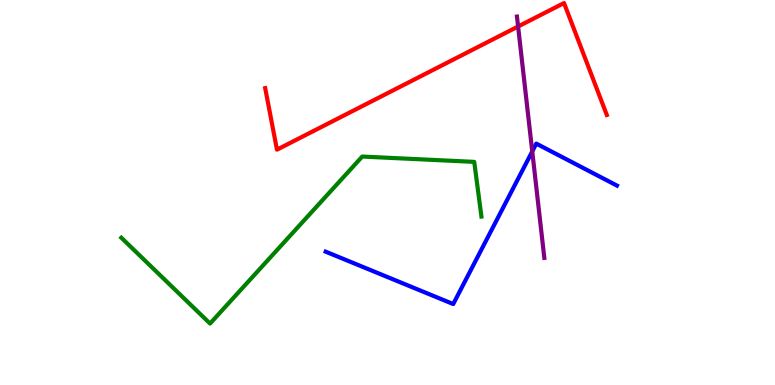[{'lines': ['blue', 'red'], 'intersections': []}, {'lines': ['green', 'red'], 'intersections': []}, {'lines': ['purple', 'red'], 'intersections': [{'x': 6.69, 'y': 9.31}]}, {'lines': ['blue', 'green'], 'intersections': []}, {'lines': ['blue', 'purple'], 'intersections': [{'x': 6.87, 'y': 6.07}]}, {'lines': ['green', 'purple'], 'intersections': []}]